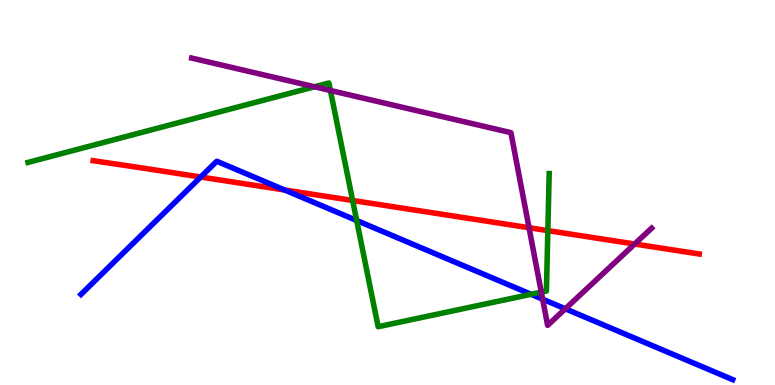[{'lines': ['blue', 'red'], 'intersections': [{'x': 2.59, 'y': 5.4}, {'x': 3.67, 'y': 5.07}]}, {'lines': ['green', 'red'], 'intersections': [{'x': 4.55, 'y': 4.79}, {'x': 7.07, 'y': 4.01}]}, {'lines': ['purple', 'red'], 'intersections': [{'x': 6.83, 'y': 4.09}, {'x': 8.19, 'y': 3.66}]}, {'lines': ['blue', 'green'], 'intersections': [{'x': 4.6, 'y': 4.27}, {'x': 6.85, 'y': 2.36}]}, {'lines': ['blue', 'purple'], 'intersections': [{'x': 7.0, 'y': 2.23}, {'x': 7.29, 'y': 1.98}]}, {'lines': ['green', 'purple'], 'intersections': [{'x': 4.06, 'y': 7.75}, {'x': 4.26, 'y': 7.65}, {'x': 6.98, 'y': 2.41}]}]